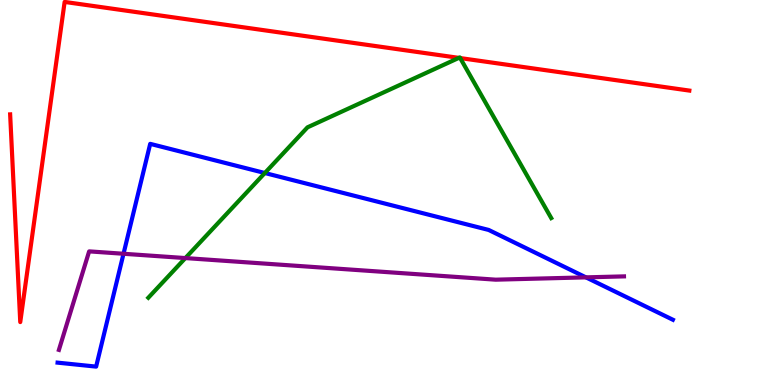[{'lines': ['blue', 'red'], 'intersections': []}, {'lines': ['green', 'red'], 'intersections': [{'x': 5.92, 'y': 8.5}, {'x': 5.94, 'y': 8.49}]}, {'lines': ['purple', 'red'], 'intersections': []}, {'lines': ['blue', 'green'], 'intersections': [{'x': 3.42, 'y': 5.51}]}, {'lines': ['blue', 'purple'], 'intersections': [{'x': 1.59, 'y': 3.41}, {'x': 7.56, 'y': 2.8}]}, {'lines': ['green', 'purple'], 'intersections': [{'x': 2.39, 'y': 3.3}]}]